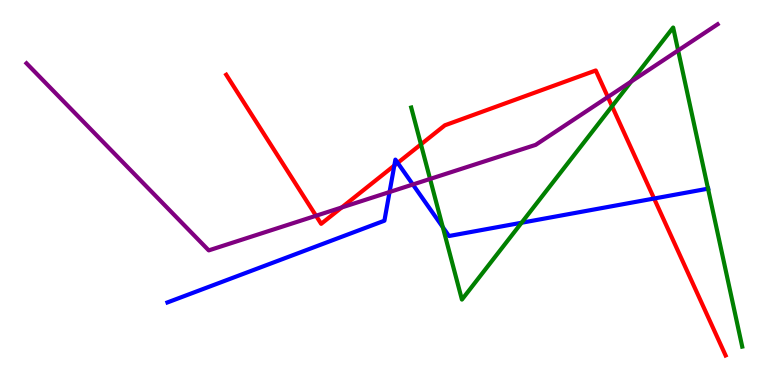[{'lines': ['blue', 'red'], 'intersections': [{'x': 5.09, 'y': 5.7}, {'x': 5.13, 'y': 5.77}, {'x': 8.44, 'y': 4.84}]}, {'lines': ['green', 'red'], 'intersections': [{'x': 5.43, 'y': 6.25}, {'x': 7.9, 'y': 7.24}]}, {'lines': ['purple', 'red'], 'intersections': [{'x': 4.08, 'y': 4.4}, {'x': 4.41, 'y': 4.61}, {'x': 7.84, 'y': 7.48}]}, {'lines': ['blue', 'green'], 'intersections': [{'x': 5.71, 'y': 4.1}, {'x': 6.73, 'y': 4.21}, {'x': 9.14, 'y': 5.1}]}, {'lines': ['blue', 'purple'], 'intersections': [{'x': 5.03, 'y': 5.01}, {'x': 5.33, 'y': 5.21}]}, {'lines': ['green', 'purple'], 'intersections': [{'x': 5.55, 'y': 5.35}, {'x': 8.14, 'y': 7.88}, {'x': 8.75, 'y': 8.69}]}]